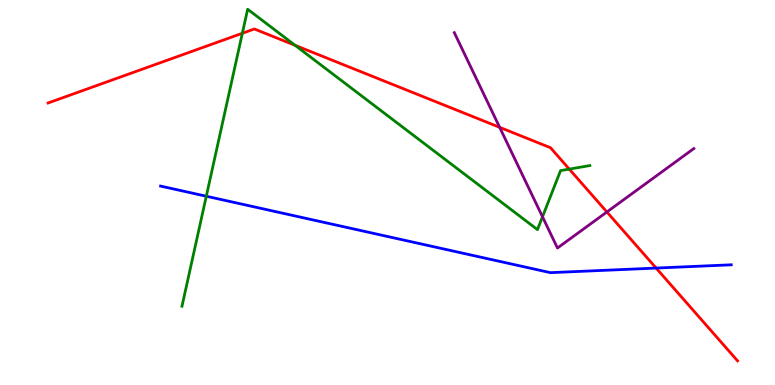[{'lines': ['blue', 'red'], 'intersections': [{'x': 8.47, 'y': 3.04}]}, {'lines': ['green', 'red'], 'intersections': [{'x': 3.13, 'y': 9.14}, {'x': 3.81, 'y': 8.82}, {'x': 7.35, 'y': 5.61}]}, {'lines': ['purple', 'red'], 'intersections': [{'x': 6.45, 'y': 6.69}, {'x': 7.83, 'y': 4.49}]}, {'lines': ['blue', 'green'], 'intersections': [{'x': 2.66, 'y': 4.9}]}, {'lines': ['blue', 'purple'], 'intersections': []}, {'lines': ['green', 'purple'], 'intersections': [{'x': 7.0, 'y': 4.37}]}]